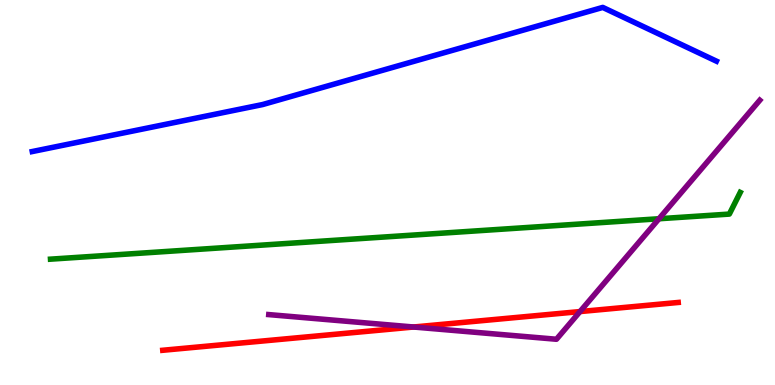[{'lines': ['blue', 'red'], 'intersections': []}, {'lines': ['green', 'red'], 'intersections': []}, {'lines': ['purple', 'red'], 'intersections': [{'x': 5.34, 'y': 1.51}, {'x': 7.48, 'y': 1.91}]}, {'lines': ['blue', 'green'], 'intersections': []}, {'lines': ['blue', 'purple'], 'intersections': []}, {'lines': ['green', 'purple'], 'intersections': [{'x': 8.5, 'y': 4.32}]}]